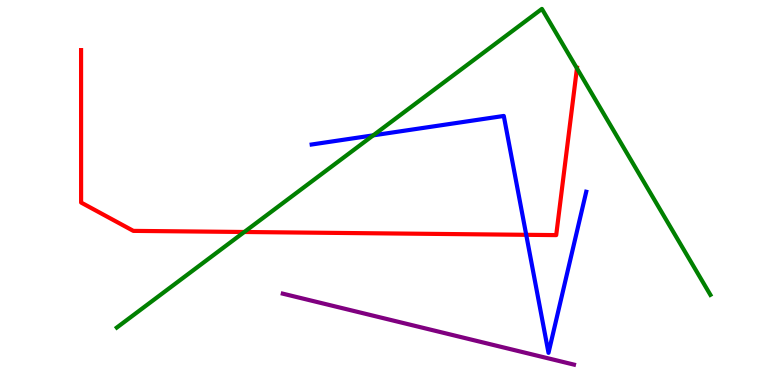[{'lines': ['blue', 'red'], 'intersections': [{'x': 6.79, 'y': 3.9}]}, {'lines': ['green', 'red'], 'intersections': [{'x': 3.15, 'y': 3.97}, {'x': 7.44, 'y': 8.23}]}, {'lines': ['purple', 'red'], 'intersections': []}, {'lines': ['blue', 'green'], 'intersections': [{'x': 4.82, 'y': 6.48}]}, {'lines': ['blue', 'purple'], 'intersections': []}, {'lines': ['green', 'purple'], 'intersections': []}]